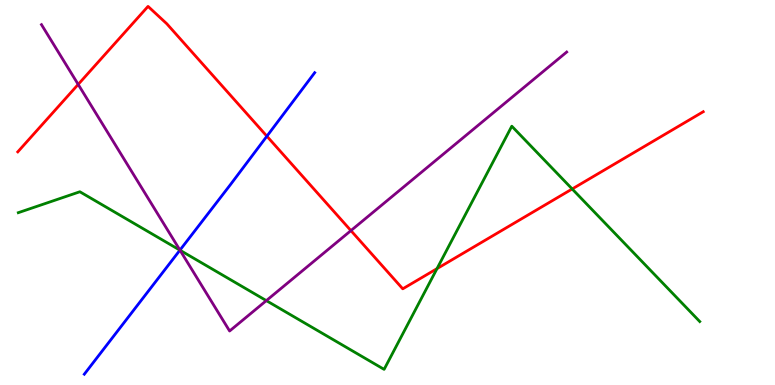[{'lines': ['blue', 'red'], 'intersections': [{'x': 3.44, 'y': 6.46}]}, {'lines': ['green', 'red'], 'intersections': [{'x': 5.64, 'y': 3.02}, {'x': 7.38, 'y': 5.09}]}, {'lines': ['purple', 'red'], 'intersections': [{'x': 1.01, 'y': 7.81}, {'x': 4.53, 'y': 4.01}]}, {'lines': ['blue', 'green'], 'intersections': [{'x': 2.32, 'y': 3.5}]}, {'lines': ['blue', 'purple'], 'intersections': [{'x': 2.32, 'y': 3.5}]}, {'lines': ['green', 'purple'], 'intersections': [{'x': 2.32, 'y': 3.5}, {'x': 3.44, 'y': 2.19}]}]